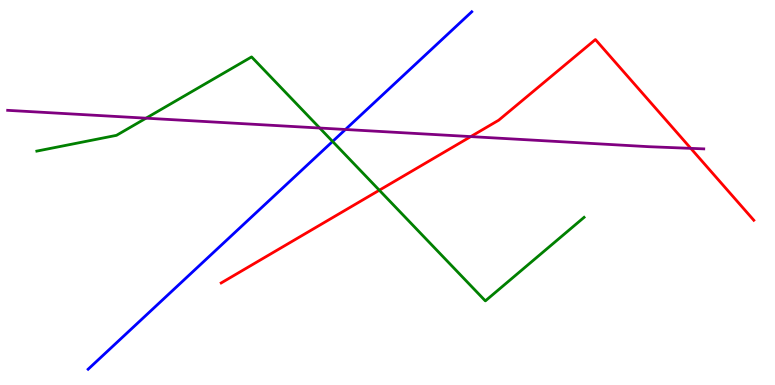[{'lines': ['blue', 'red'], 'intersections': []}, {'lines': ['green', 'red'], 'intersections': [{'x': 4.89, 'y': 5.06}]}, {'lines': ['purple', 'red'], 'intersections': [{'x': 6.07, 'y': 6.45}, {'x': 8.91, 'y': 6.15}]}, {'lines': ['blue', 'green'], 'intersections': [{'x': 4.29, 'y': 6.33}]}, {'lines': ['blue', 'purple'], 'intersections': [{'x': 4.46, 'y': 6.64}]}, {'lines': ['green', 'purple'], 'intersections': [{'x': 1.88, 'y': 6.93}, {'x': 4.13, 'y': 6.67}]}]